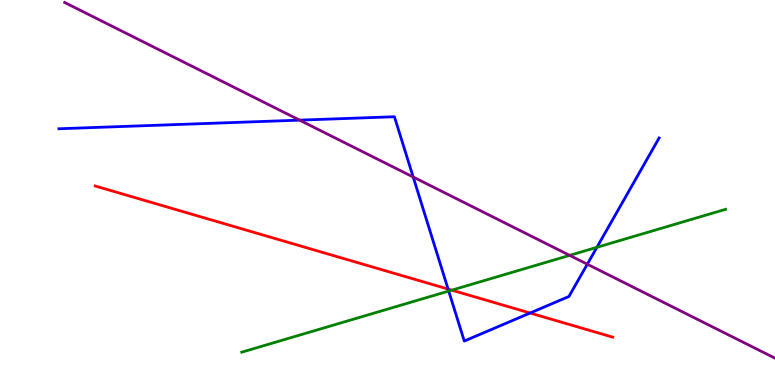[{'lines': ['blue', 'red'], 'intersections': [{'x': 5.78, 'y': 2.49}, {'x': 6.84, 'y': 1.87}]}, {'lines': ['green', 'red'], 'intersections': [{'x': 5.83, 'y': 2.46}]}, {'lines': ['purple', 'red'], 'intersections': []}, {'lines': ['blue', 'green'], 'intersections': [{'x': 5.79, 'y': 2.44}, {'x': 7.7, 'y': 3.58}]}, {'lines': ['blue', 'purple'], 'intersections': [{'x': 3.87, 'y': 6.88}, {'x': 5.33, 'y': 5.4}, {'x': 7.58, 'y': 3.14}]}, {'lines': ['green', 'purple'], 'intersections': [{'x': 7.35, 'y': 3.37}]}]